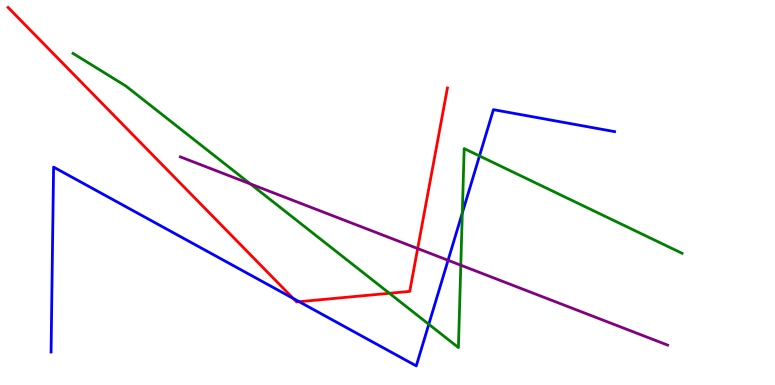[{'lines': ['blue', 'red'], 'intersections': [{'x': 3.78, 'y': 2.25}, {'x': 3.86, 'y': 2.16}]}, {'lines': ['green', 'red'], 'intersections': [{'x': 5.02, 'y': 2.38}]}, {'lines': ['purple', 'red'], 'intersections': [{'x': 5.39, 'y': 3.54}]}, {'lines': ['blue', 'green'], 'intersections': [{'x': 5.53, 'y': 1.58}, {'x': 5.97, 'y': 4.47}, {'x': 6.19, 'y': 5.95}]}, {'lines': ['blue', 'purple'], 'intersections': [{'x': 5.78, 'y': 3.24}]}, {'lines': ['green', 'purple'], 'intersections': [{'x': 3.23, 'y': 5.22}, {'x': 5.95, 'y': 3.11}]}]